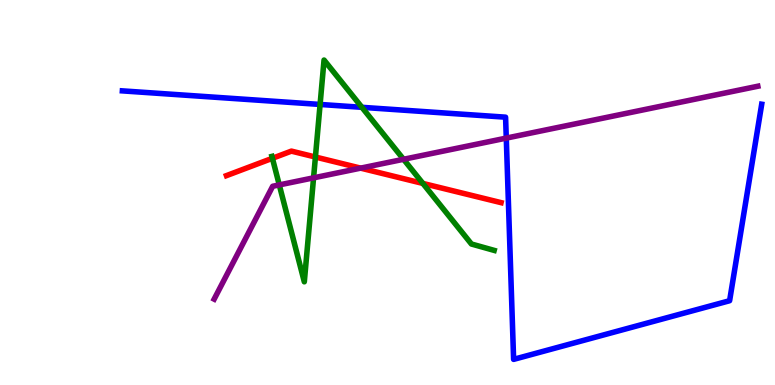[{'lines': ['blue', 'red'], 'intersections': []}, {'lines': ['green', 'red'], 'intersections': [{'x': 3.51, 'y': 5.89}, {'x': 4.07, 'y': 5.92}, {'x': 5.46, 'y': 5.24}]}, {'lines': ['purple', 'red'], 'intersections': [{'x': 4.65, 'y': 5.63}]}, {'lines': ['blue', 'green'], 'intersections': [{'x': 4.13, 'y': 7.29}, {'x': 4.67, 'y': 7.21}]}, {'lines': ['blue', 'purple'], 'intersections': [{'x': 6.53, 'y': 6.41}]}, {'lines': ['green', 'purple'], 'intersections': [{'x': 3.6, 'y': 5.2}, {'x': 4.05, 'y': 5.38}, {'x': 5.21, 'y': 5.86}]}]